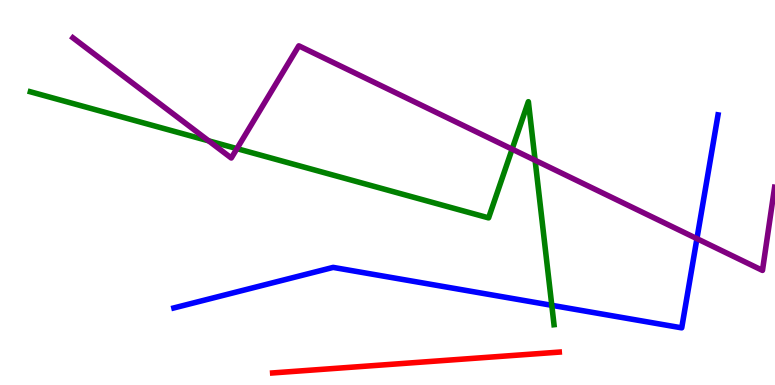[{'lines': ['blue', 'red'], 'intersections': []}, {'lines': ['green', 'red'], 'intersections': []}, {'lines': ['purple', 'red'], 'intersections': []}, {'lines': ['blue', 'green'], 'intersections': [{'x': 7.12, 'y': 2.07}]}, {'lines': ['blue', 'purple'], 'intersections': [{'x': 8.99, 'y': 3.8}]}, {'lines': ['green', 'purple'], 'intersections': [{'x': 2.69, 'y': 6.34}, {'x': 3.06, 'y': 6.14}, {'x': 6.61, 'y': 6.13}, {'x': 6.9, 'y': 5.84}]}]